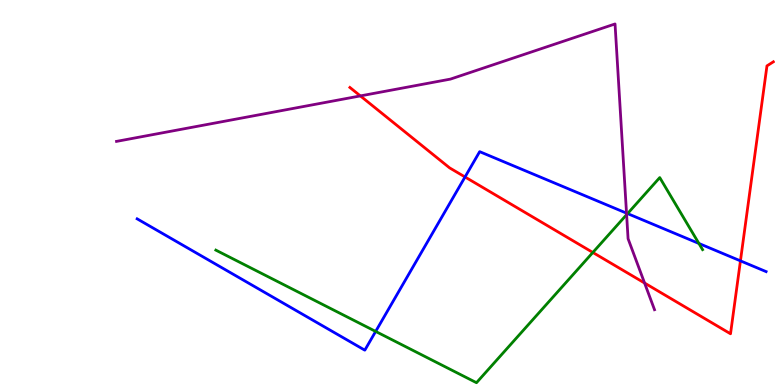[{'lines': ['blue', 'red'], 'intersections': [{'x': 6.0, 'y': 5.4}, {'x': 9.55, 'y': 3.22}]}, {'lines': ['green', 'red'], 'intersections': [{'x': 7.65, 'y': 3.44}]}, {'lines': ['purple', 'red'], 'intersections': [{'x': 4.65, 'y': 7.51}, {'x': 8.32, 'y': 2.65}]}, {'lines': ['blue', 'green'], 'intersections': [{'x': 4.85, 'y': 1.39}, {'x': 8.1, 'y': 4.45}, {'x': 9.02, 'y': 3.68}]}, {'lines': ['blue', 'purple'], 'intersections': [{'x': 8.08, 'y': 4.46}]}, {'lines': ['green', 'purple'], 'intersections': [{'x': 8.09, 'y': 4.42}]}]